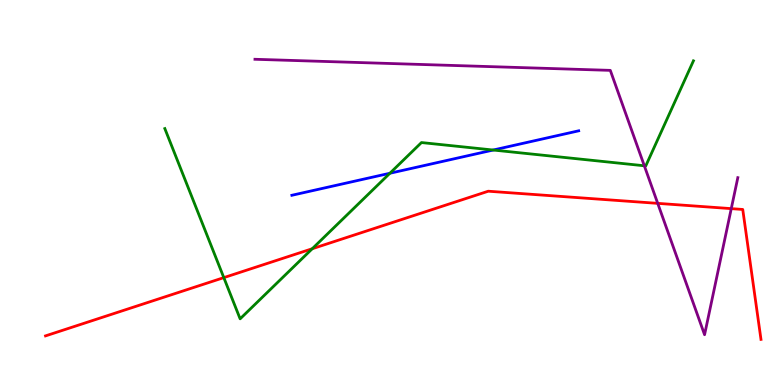[{'lines': ['blue', 'red'], 'intersections': []}, {'lines': ['green', 'red'], 'intersections': [{'x': 2.89, 'y': 2.79}, {'x': 4.03, 'y': 3.54}]}, {'lines': ['purple', 'red'], 'intersections': [{'x': 8.49, 'y': 4.72}, {'x': 9.44, 'y': 4.58}]}, {'lines': ['blue', 'green'], 'intersections': [{'x': 5.03, 'y': 5.5}, {'x': 6.36, 'y': 6.1}]}, {'lines': ['blue', 'purple'], 'intersections': []}, {'lines': ['green', 'purple'], 'intersections': [{'x': 8.31, 'y': 5.69}]}]